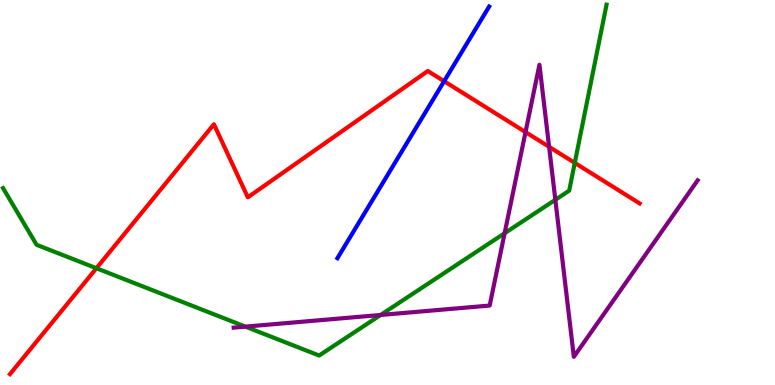[{'lines': ['blue', 'red'], 'intersections': [{'x': 5.73, 'y': 7.89}]}, {'lines': ['green', 'red'], 'intersections': [{'x': 1.24, 'y': 3.03}, {'x': 7.42, 'y': 5.77}]}, {'lines': ['purple', 'red'], 'intersections': [{'x': 6.78, 'y': 6.57}, {'x': 7.09, 'y': 6.19}]}, {'lines': ['blue', 'green'], 'intersections': []}, {'lines': ['blue', 'purple'], 'intersections': []}, {'lines': ['green', 'purple'], 'intersections': [{'x': 3.17, 'y': 1.52}, {'x': 4.91, 'y': 1.82}, {'x': 6.51, 'y': 3.94}, {'x': 7.17, 'y': 4.81}]}]